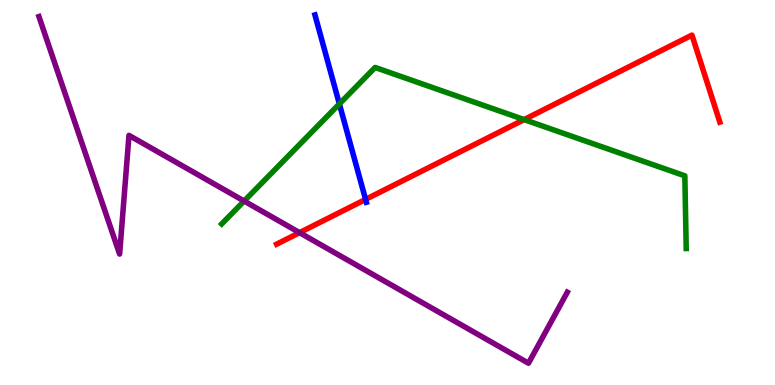[{'lines': ['blue', 'red'], 'intersections': [{'x': 4.72, 'y': 4.82}]}, {'lines': ['green', 'red'], 'intersections': [{'x': 6.76, 'y': 6.89}]}, {'lines': ['purple', 'red'], 'intersections': [{'x': 3.87, 'y': 3.96}]}, {'lines': ['blue', 'green'], 'intersections': [{'x': 4.38, 'y': 7.3}]}, {'lines': ['blue', 'purple'], 'intersections': []}, {'lines': ['green', 'purple'], 'intersections': [{'x': 3.15, 'y': 4.78}]}]